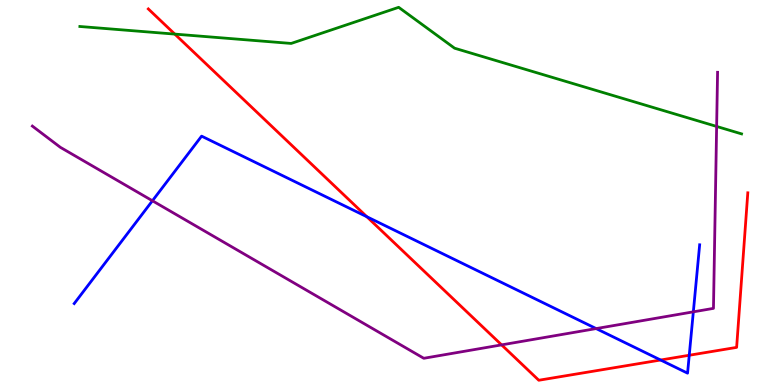[{'lines': ['blue', 'red'], 'intersections': [{'x': 4.73, 'y': 4.37}, {'x': 8.52, 'y': 0.649}, {'x': 8.89, 'y': 0.773}]}, {'lines': ['green', 'red'], 'intersections': [{'x': 2.26, 'y': 9.11}]}, {'lines': ['purple', 'red'], 'intersections': [{'x': 6.47, 'y': 1.04}]}, {'lines': ['blue', 'green'], 'intersections': []}, {'lines': ['blue', 'purple'], 'intersections': [{'x': 1.97, 'y': 4.79}, {'x': 7.69, 'y': 1.47}, {'x': 8.95, 'y': 1.9}]}, {'lines': ['green', 'purple'], 'intersections': [{'x': 9.25, 'y': 6.72}]}]